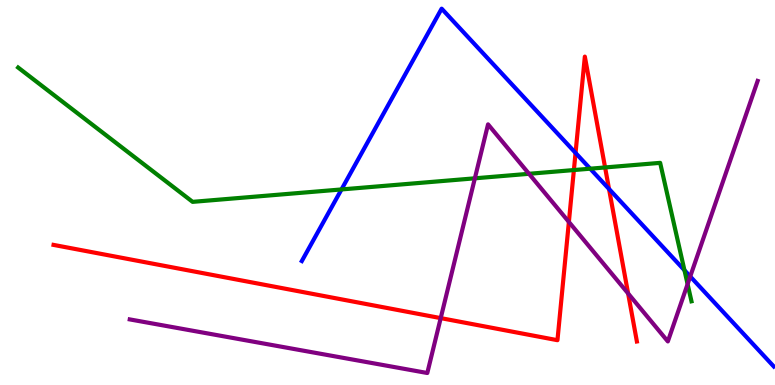[{'lines': ['blue', 'red'], 'intersections': [{'x': 7.43, 'y': 6.03}, {'x': 7.86, 'y': 5.09}]}, {'lines': ['green', 'red'], 'intersections': [{'x': 7.4, 'y': 5.58}, {'x': 7.81, 'y': 5.65}]}, {'lines': ['purple', 'red'], 'intersections': [{'x': 5.69, 'y': 1.74}, {'x': 7.34, 'y': 4.24}, {'x': 8.1, 'y': 2.38}]}, {'lines': ['blue', 'green'], 'intersections': [{'x': 4.41, 'y': 5.08}, {'x': 7.62, 'y': 5.62}, {'x': 8.83, 'y': 2.98}]}, {'lines': ['blue', 'purple'], 'intersections': [{'x': 8.91, 'y': 2.82}]}, {'lines': ['green', 'purple'], 'intersections': [{'x': 6.13, 'y': 5.37}, {'x': 6.83, 'y': 5.49}, {'x': 8.87, 'y': 2.62}]}]